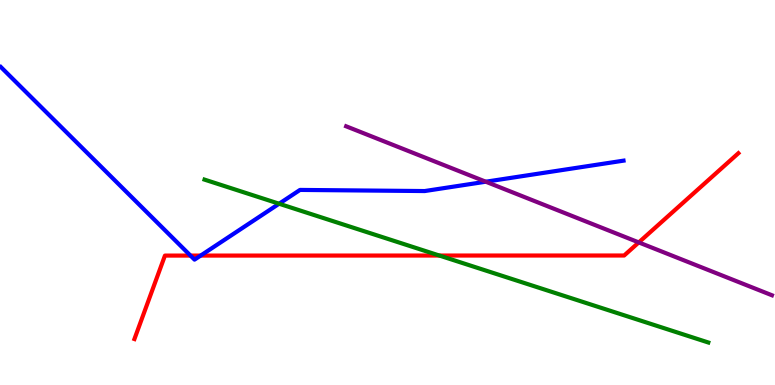[{'lines': ['blue', 'red'], 'intersections': [{'x': 2.46, 'y': 3.36}, {'x': 2.59, 'y': 3.36}]}, {'lines': ['green', 'red'], 'intersections': [{'x': 5.67, 'y': 3.36}]}, {'lines': ['purple', 'red'], 'intersections': [{'x': 8.24, 'y': 3.7}]}, {'lines': ['blue', 'green'], 'intersections': [{'x': 3.6, 'y': 4.71}]}, {'lines': ['blue', 'purple'], 'intersections': [{'x': 6.27, 'y': 5.28}]}, {'lines': ['green', 'purple'], 'intersections': []}]